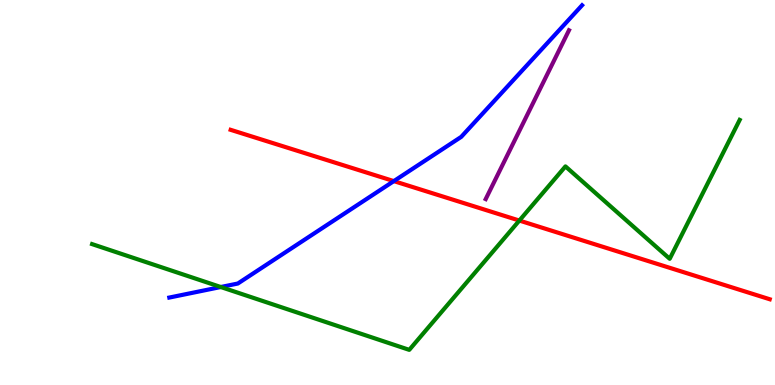[{'lines': ['blue', 'red'], 'intersections': [{'x': 5.08, 'y': 5.3}]}, {'lines': ['green', 'red'], 'intersections': [{'x': 6.7, 'y': 4.27}]}, {'lines': ['purple', 'red'], 'intersections': []}, {'lines': ['blue', 'green'], 'intersections': [{'x': 2.85, 'y': 2.55}]}, {'lines': ['blue', 'purple'], 'intersections': []}, {'lines': ['green', 'purple'], 'intersections': []}]